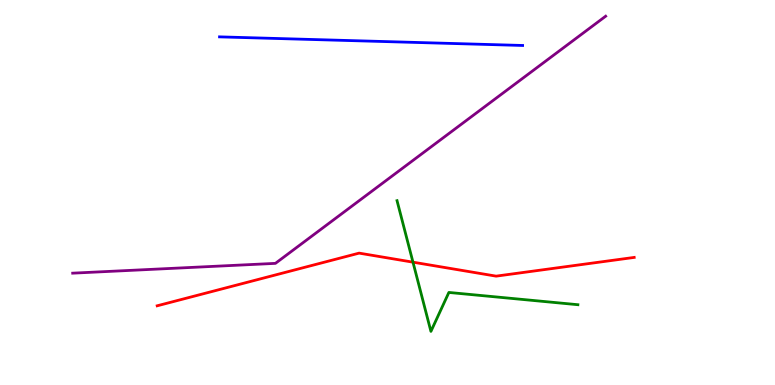[{'lines': ['blue', 'red'], 'intersections': []}, {'lines': ['green', 'red'], 'intersections': [{'x': 5.33, 'y': 3.19}]}, {'lines': ['purple', 'red'], 'intersections': []}, {'lines': ['blue', 'green'], 'intersections': []}, {'lines': ['blue', 'purple'], 'intersections': []}, {'lines': ['green', 'purple'], 'intersections': []}]